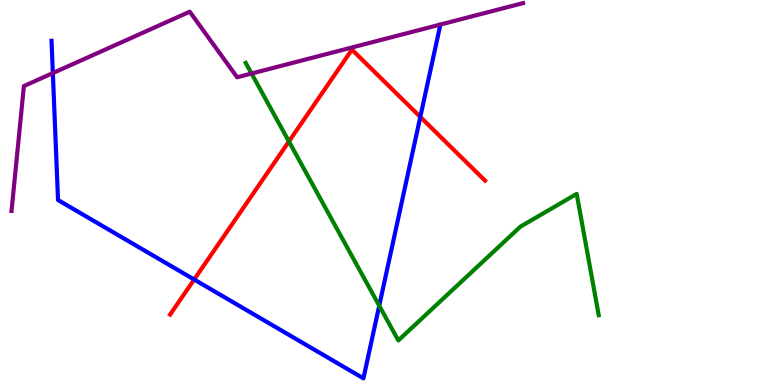[{'lines': ['blue', 'red'], 'intersections': [{'x': 2.51, 'y': 2.74}, {'x': 5.42, 'y': 6.96}]}, {'lines': ['green', 'red'], 'intersections': [{'x': 3.73, 'y': 6.33}]}, {'lines': ['purple', 'red'], 'intersections': []}, {'lines': ['blue', 'green'], 'intersections': [{'x': 4.89, 'y': 2.06}]}, {'lines': ['blue', 'purple'], 'intersections': [{'x': 0.682, 'y': 8.1}]}, {'lines': ['green', 'purple'], 'intersections': [{'x': 3.25, 'y': 8.09}]}]